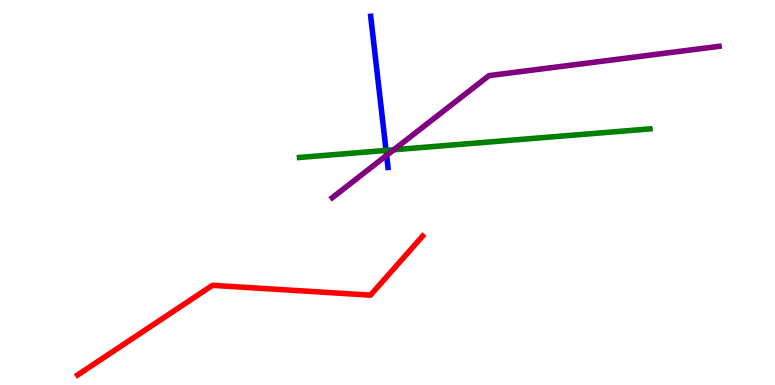[{'lines': ['blue', 'red'], 'intersections': []}, {'lines': ['green', 'red'], 'intersections': []}, {'lines': ['purple', 'red'], 'intersections': []}, {'lines': ['blue', 'green'], 'intersections': [{'x': 4.98, 'y': 6.09}]}, {'lines': ['blue', 'purple'], 'intersections': [{'x': 4.99, 'y': 5.96}]}, {'lines': ['green', 'purple'], 'intersections': [{'x': 5.08, 'y': 6.11}]}]